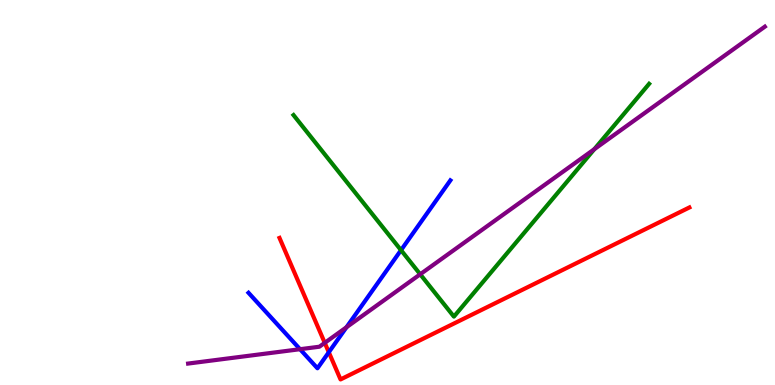[{'lines': ['blue', 'red'], 'intersections': [{'x': 4.24, 'y': 0.851}]}, {'lines': ['green', 'red'], 'intersections': []}, {'lines': ['purple', 'red'], 'intersections': [{'x': 4.19, 'y': 1.09}]}, {'lines': ['blue', 'green'], 'intersections': [{'x': 5.17, 'y': 3.5}]}, {'lines': ['blue', 'purple'], 'intersections': [{'x': 3.87, 'y': 0.93}, {'x': 4.47, 'y': 1.5}]}, {'lines': ['green', 'purple'], 'intersections': [{'x': 5.42, 'y': 2.88}, {'x': 7.67, 'y': 6.12}]}]